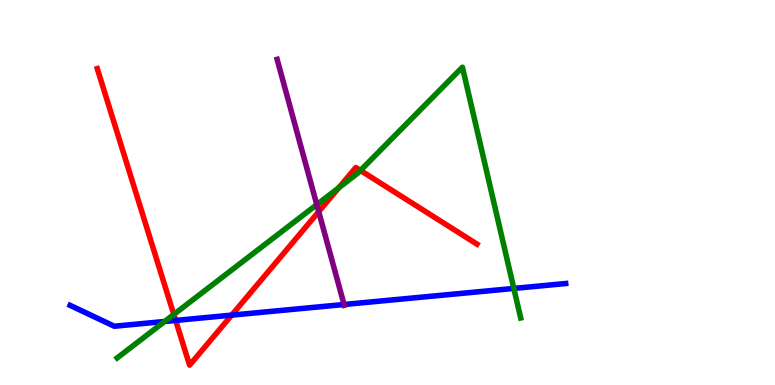[{'lines': ['blue', 'red'], 'intersections': [{'x': 2.27, 'y': 1.68}, {'x': 2.99, 'y': 1.81}]}, {'lines': ['green', 'red'], 'intersections': [{'x': 2.24, 'y': 1.83}, {'x': 4.37, 'y': 5.12}, {'x': 4.65, 'y': 5.57}]}, {'lines': ['purple', 'red'], 'intersections': [{'x': 4.11, 'y': 4.5}]}, {'lines': ['blue', 'green'], 'intersections': [{'x': 2.12, 'y': 1.65}, {'x': 6.63, 'y': 2.51}]}, {'lines': ['blue', 'purple'], 'intersections': [{'x': 4.44, 'y': 2.09}]}, {'lines': ['green', 'purple'], 'intersections': [{'x': 4.09, 'y': 4.68}]}]